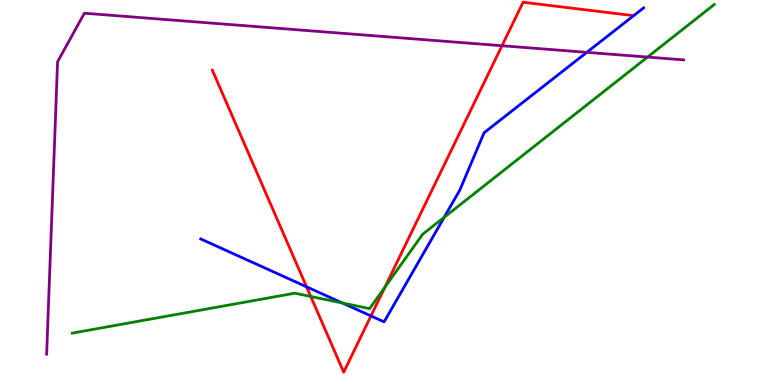[{'lines': ['blue', 'red'], 'intersections': [{'x': 3.96, 'y': 2.55}, {'x': 4.79, 'y': 1.79}]}, {'lines': ['green', 'red'], 'intersections': [{'x': 4.01, 'y': 2.3}, {'x': 4.97, 'y': 2.54}]}, {'lines': ['purple', 'red'], 'intersections': [{'x': 6.48, 'y': 8.81}]}, {'lines': ['blue', 'green'], 'intersections': [{'x': 4.42, 'y': 2.13}, {'x': 5.73, 'y': 4.36}]}, {'lines': ['blue', 'purple'], 'intersections': [{'x': 7.57, 'y': 8.64}]}, {'lines': ['green', 'purple'], 'intersections': [{'x': 8.36, 'y': 8.52}]}]